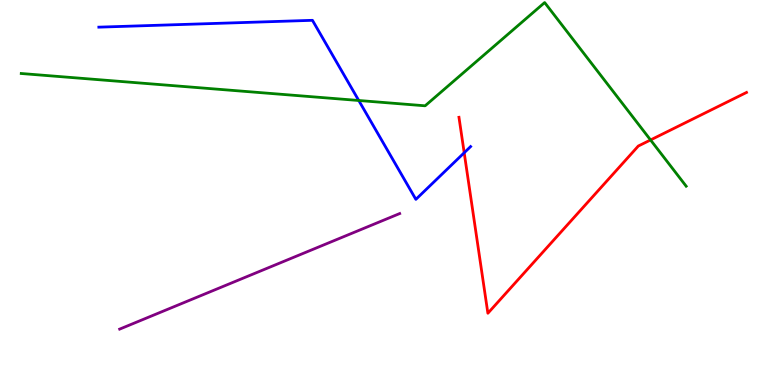[{'lines': ['blue', 'red'], 'intersections': [{'x': 5.99, 'y': 6.03}]}, {'lines': ['green', 'red'], 'intersections': [{'x': 8.39, 'y': 6.36}]}, {'lines': ['purple', 'red'], 'intersections': []}, {'lines': ['blue', 'green'], 'intersections': [{'x': 4.63, 'y': 7.39}]}, {'lines': ['blue', 'purple'], 'intersections': []}, {'lines': ['green', 'purple'], 'intersections': []}]